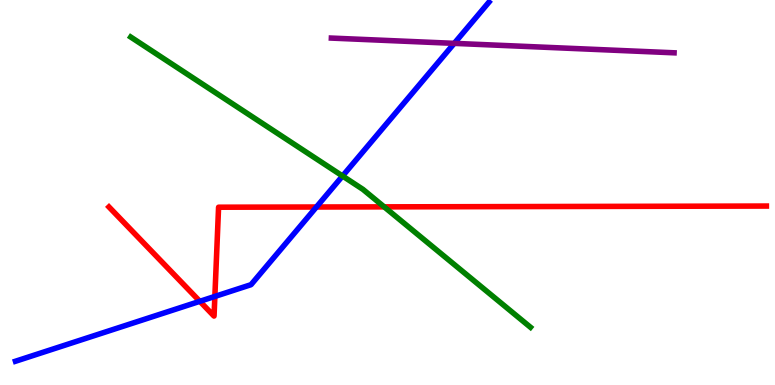[{'lines': ['blue', 'red'], 'intersections': [{'x': 2.58, 'y': 2.17}, {'x': 2.77, 'y': 2.3}, {'x': 4.08, 'y': 4.62}]}, {'lines': ['green', 'red'], 'intersections': [{'x': 4.96, 'y': 4.63}]}, {'lines': ['purple', 'red'], 'intersections': []}, {'lines': ['blue', 'green'], 'intersections': [{'x': 4.42, 'y': 5.43}]}, {'lines': ['blue', 'purple'], 'intersections': [{'x': 5.86, 'y': 8.87}]}, {'lines': ['green', 'purple'], 'intersections': []}]